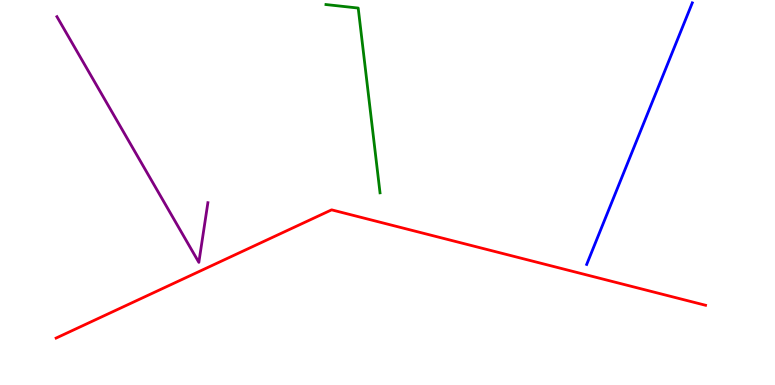[{'lines': ['blue', 'red'], 'intersections': []}, {'lines': ['green', 'red'], 'intersections': []}, {'lines': ['purple', 'red'], 'intersections': []}, {'lines': ['blue', 'green'], 'intersections': []}, {'lines': ['blue', 'purple'], 'intersections': []}, {'lines': ['green', 'purple'], 'intersections': []}]